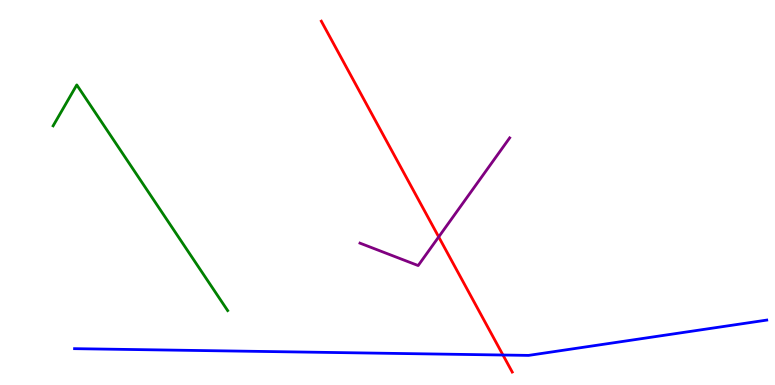[{'lines': ['blue', 'red'], 'intersections': [{'x': 6.49, 'y': 0.779}]}, {'lines': ['green', 'red'], 'intersections': []}, {'lines': ['purple', 'red'], 'intersections': [{'x': 5.66, 'y': 3.85}]}, {'lines': ['blue', 'green'], 'intersections': []}, {'lines': ['blue', 'purple'], 'intersections': []}, {'lines': ['green', 'purple'], 'intersections': []}]